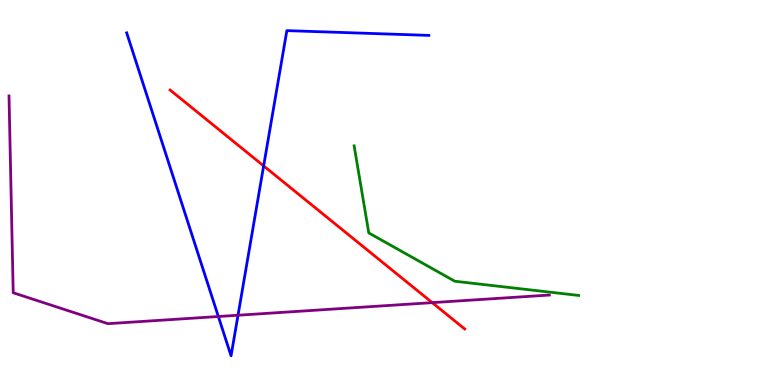[{'lines': ['blue', 'red'], 'intersections': [{'x': 3.4, 'y': 5.69}]}, {'lines': ['green', 'red'], 'intersections': []}, {'lines': ['purple', 'red'], 'intersections': [{'x': 5.58, 'y': 2.14}]}, {'lines': ['blue', 'green'], 'intersections': []}, {'lines': ['blue', 'purple'], 'intersections': [{'x': 2.82, 'y': 1.78}, {'x': 3.07, 'y': 1.81}]}, {'lines': ['green', 'purple'], 'intersections': []}]